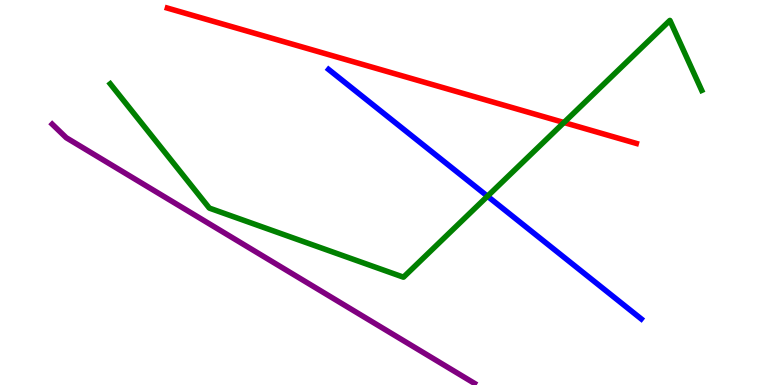[{'lines': ['blue', 'red'], 'intersections': []}, {'lines': ['green', 'red'], 'intersections': [{'x': 7.28, 'y': 6.82}]}, {'lines': ['purple', 'red'], 'intersections': []}, {'lines': ['blue', 'green'], 'intersections': [{'x': 6.29, 'y': 4.9}]}, {'lines': ['blue', 'purple'], 'intersections': []}, {'lines': ['green', 'purple'], 'intersections': []}]